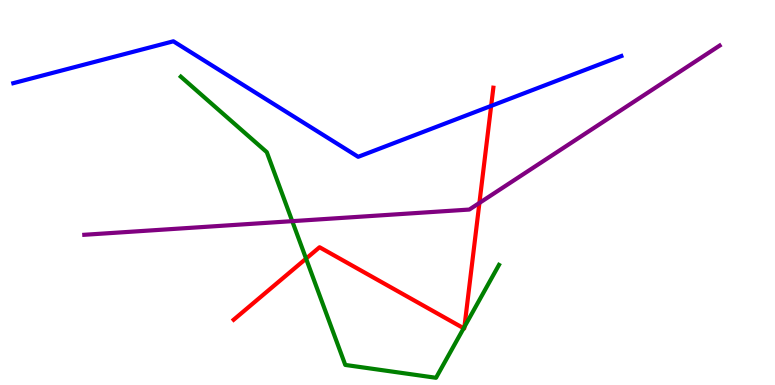[{'lines': ['blue', 'red'], 'intersections': [{'x': 6.34, 'y': 7.25}]}, {'lines': ['green', 'red'], 'intersections': [{'x': 3.95, 'y': 3.28}, {'x': 5.98, 'y': 1.47}, {'x': 5.99, 'y': 1.51}]}, {'lines': ['purple', 'red'], 'intersections': [{'x': 6.19, 'y': 4.73}]}, {'lines': ['blue', 'green'], 'intersections': []}, {'lines': ['blue', 'purple'], 'intersections': []}, {'lines': ['green', 'purple'], 'intersections': [{'x': 3.77, 'y': 4.26}]}]